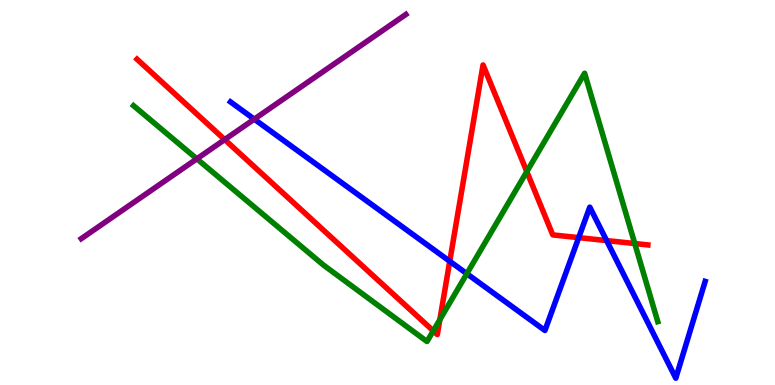[{'lines': ['blue', 'red'], 'intersections': [{'x': 5.8, 'y': 3.21}, {'x': 7.47, 'y': 3.83}, {'x': 7.83, 'y': 3.75}]}, {'lines': ['green', 'red'], 'intersections': [{'x': 5.59, 'y': 1.41}, {'x': 5.68, 'y': 1.7}, {'x': 6.8, 'y': 5.54}, {'x': 8.19, 'y': 3.67}]}, {'lines': ['purple', 'red'], 'intersections': [{'x': 2.9, 'y': 6.37}]}, {'lines': ['blue', 'green'], 'intersections': [{'x': 6.02, 'y': 2.89}]}, {'lines': ['blue', 'purple'], 'intersections': [{'x': 3.28, 'y': 6.9}]}, {'lines': ['green', 'purple'], 'intersections': [{'x': 2.54, 'y': 5.87}]}]